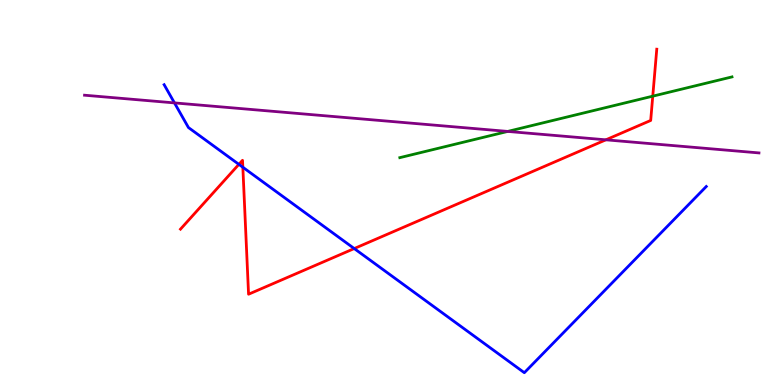[{'lines': ['blue', 'red'], 'intersections': [{'x': 3.08, 'y': 5.73}, {'x': 3.13, 'y': 5.66}, {'x': 4.57, 'y': 3.54}]}, {'lines': ['green', 'red'], 'intersections': [{'x': 8.42, 'y': 7.5}]}, {'lines': ['purple', 'red'], 'intersections': [{'x': 7.82, 'y': 6.37}]}, {'lines': ['blue', 'green'], 'intersections': []}, {'lines': ['blue', 'purple'], 'intersections': [{'x': 2.25, 'y': 7.33}]}, {'lines': ['green', 'purple'], 'intersections': [{'x': 6.55, 'y': 6.59}]}]